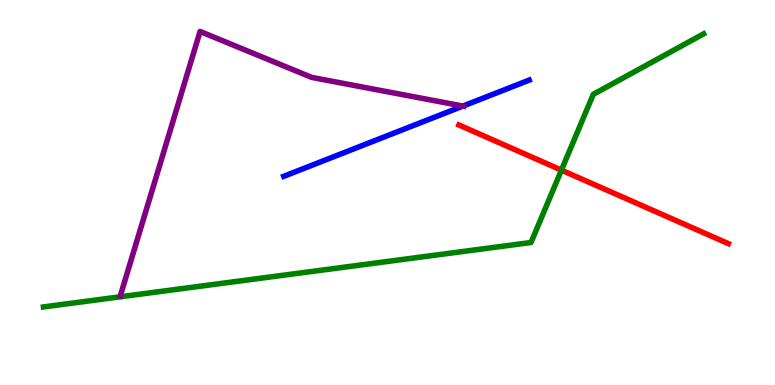[{'lines': ['blue', 'red'], 'intersections': []}, {'lines': ['green', 'red'], 'intersections': [{'x': 7.24, 'y': 5.58}]}, {'lines': ['purple', 'red'], 'intersections': []}, {'lines': ['blue', 'green'], 'intersections': []}, {'lines': ['blue', 'purple'], 'intersections': [{'x': 5.97, 'y': 7.24}]}, {'lines': ['green', 'purple'], 'intersections': []}]